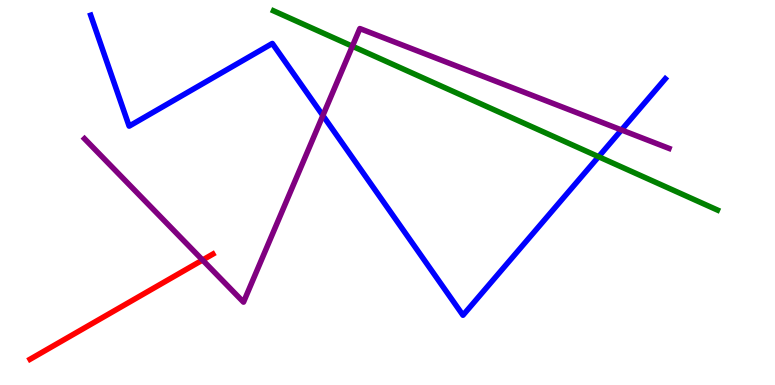[{'lines': ['blue', 'red'], 'intersections': []}, {'lines': ['green', 'red'], 'intersections': []}, {'lines': ['purple', 'red'], 'intersections': [{'x': 2.61, 'y': 3.25}]}, {'lines': ['blue', 'green'], 'intersections': [{'x': 7.72, 'y': 5.93}]}, {'lines': ['blue', 'purple'], 'intersections': [{'x': 4.17, 'y': 7.0}, {'x': 8.02, 'y': 6.62}]}, {'lines': ['green', 'purple'], 'intersections': [{'x': 4.55, 'y': 8.8}]}]